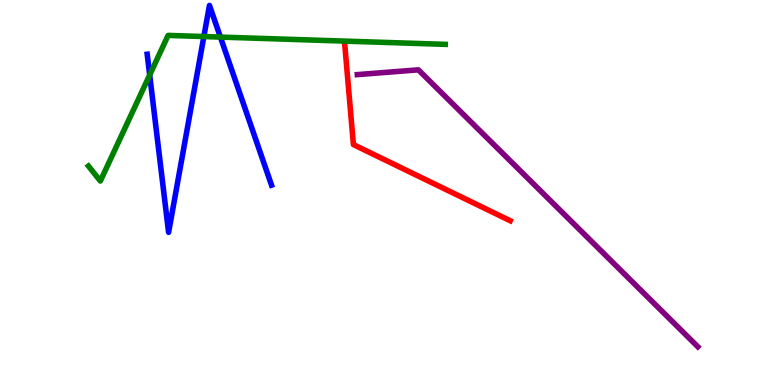[{'lines': ['blue', 'red'], 'intersections': []}, {'lines': ['green', 'red'], 'intersections': []}, {'lines': ['purple', 'red'], 'intersections': []}, {'lines': ['blue', 'green'], 'intersections': [{'x': 1.93, 'y': 8.05}, {'x': 2.63, 'y': 9.05}, {'x': 2.84, 'y': 9.04}]}, {'lines': ['blue', 'purple'], 'intersections': []}, {'lines': ['green', 'purple'], 'intersections': []}]